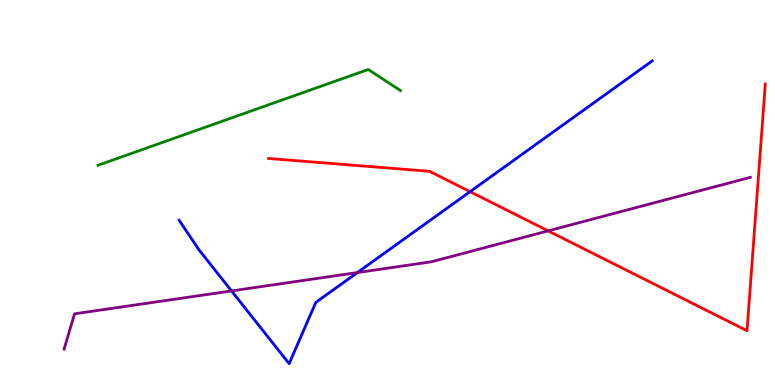[{'lines': ['blue', 'red'], 'intersections': [{'x': 6.07, 'y': 5.02}]}, {'lines': ['green', 'red'], 'intersections': []}, {'lines': ['purple', 'red'], 'intersections': [{'x': 7.07, 'y': 4.0}]}, {'lines': ['blue', 'green'], 'intersections': []}, {'lines': ['blue', 'purple'], 'intersections': [{'x': 2.99, 'y': 2.44}, {'x': 4.61, 'y': 2.92}]}, {'lines': ['green', 'purple'], 'intersections': []}]